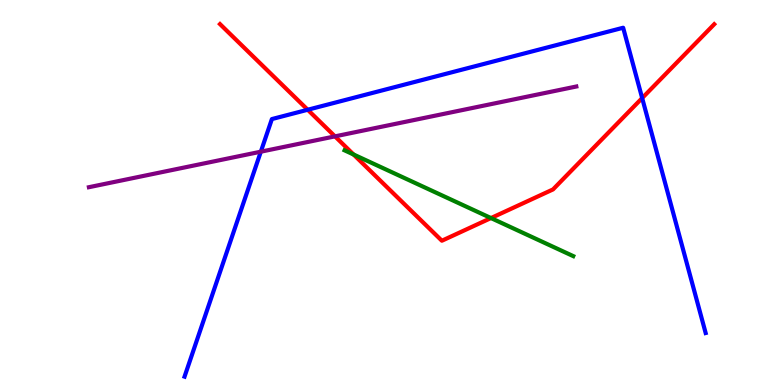[{'lines': ['blue', 'red'], 'intersections': [{'x': 3.97, 'y': 7.15}, {'x': 8.29, 'y': 7.45}]}, {'lines': ['green', 'red'], 'intersections': [{'x': 4.56, 'y': 5.99}, {'x': 6.34, 'y': 4.34}]}, {'lines': ['purple', 'red'], 'intersections': [{'x': 4.32, 'y': 6.46}]}, {'lines': ['blue', 'green'], 'intersections': []}, {'lines': ['blue', 'purple'], 'intersections': [{'x': 3.37, 'y': 6.06}]}, {'lines': ['green', 'purple'], 'intersections': []}]